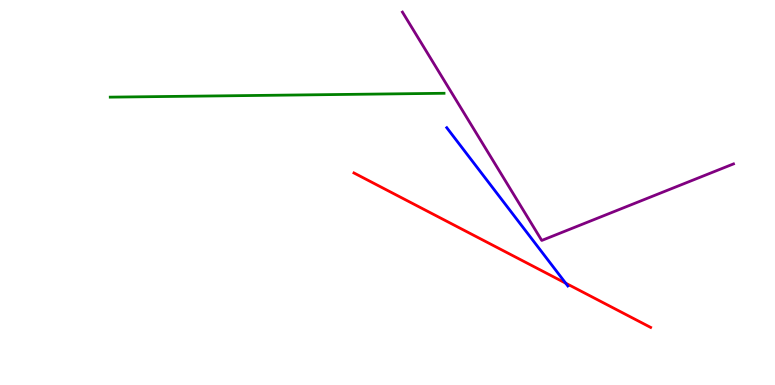[{'lines': ['blue', 'red'], 'intersections': [{'x': 7.3, 'y': 2.64}]}, {'lines': ['green', 'red'], 'intersections': []}, {'lines': ['purple', 'red'], 'intersections': []}, {'lines': ['blue', 'green'], 'intersections': []}, {'lines': ['blue', 'purple'], 'intersections': []}, {'lines': ['green', 'purple'], 'intersections': []}]